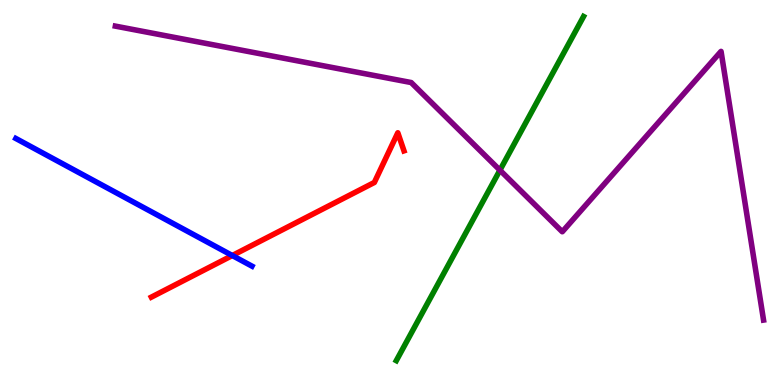[{'lines': ['blue', 'red'], 'intersections': [{'x': 3.0, 'y': 3.36}]}, {'lines': ['green', 'red'], 'intersections': []}, {'lines': ['purple', 'red'], 'intersections': []}, {'lines': ['blue', 'green'], 'intersections': []}, {'lines': ['blue', 'purple'], 'intersections': []}, {'lines': ['green', 'purple'], 'intersections': [{'x': 6.45, 'y': 5.58}]}]